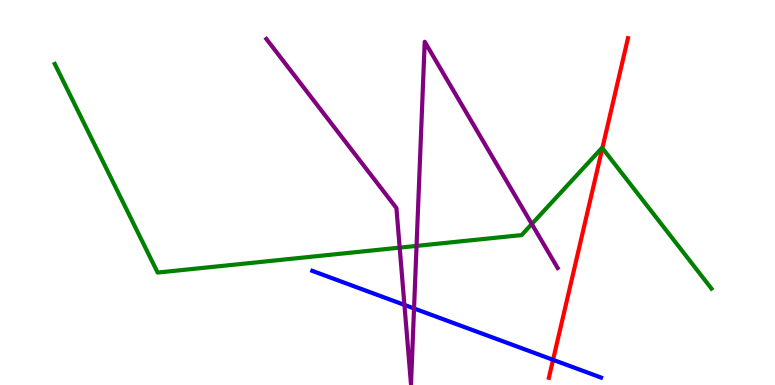[{'lines': ['blue', 'red'], 'intersections': [{'x': 7.14, 'y': 0.654}]}, {'lines': ['green', 'red'], 'intersections': [{'x': 7.77, 'y': 6.15}]}, {'lines': ['purple', 'red'], 'intersections': []}, {'lines': ['blue', 'green'], 'intersections': []}, {'lines': ['blue', 'purple'], 'intersections': [{'x': 5.22, 'y': 2.08}, {'x': 5.34, 'y': 1.99}]}, {'lines': ['green', 'purple'], 'intersections': [{'x': 5.16, 'y': 3.57}, {'x': 5.37, 'y': 3.61}, {'x': 6.86, 'y': 4.18}]}]